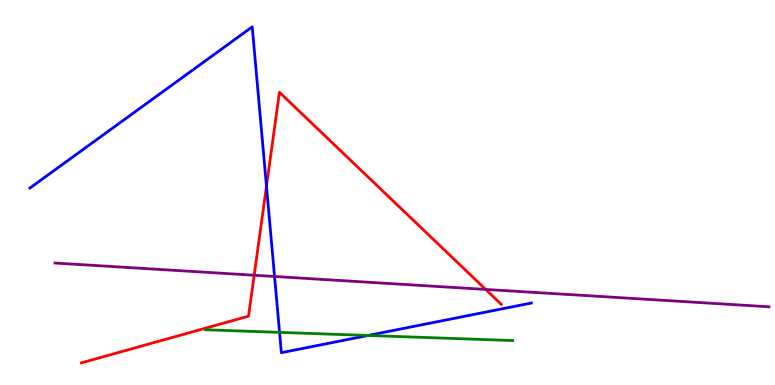[{'lines': ['blue', 'red'], 'intersections': [{'x': 3.44, 'y': 5.16}]}, {'lines': ['green', 'red'], 'intersections': []}, {'lines': ['purple', 'red'], 'intersections': [{'x': 3.28, 'y': 2.85}, {'x': 6.27, 'y': 2.48}]}, {'lines': ['blue', 'green'], 'intersections': [{'x': 3.61, 'y': 1.37}, {'x': 4.75, 'y': 1.29}]}, {'lines': ['blue', 'purple'], 'intersections': [{'x': 3.54, 'y': 2.82}]}, {'lines': ['green', 'purple'], 'intersections': []}]